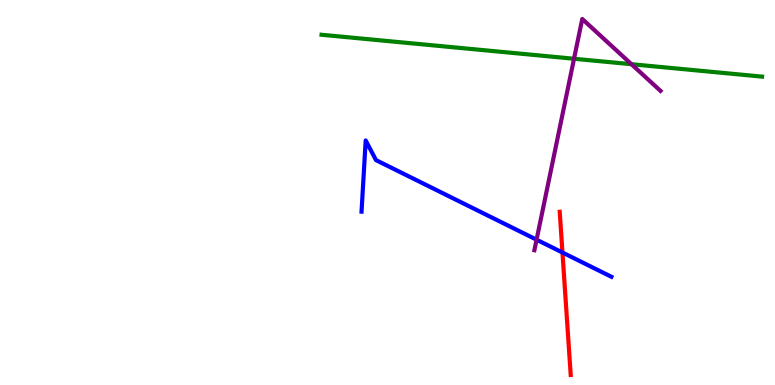[{'lines': ['blue', 'red'], 'intersections': [{'x': 7.26, 'y': 3.44}]}, {'lines': ['green', 'red'], 'intersections': []}, {'lines': ['purple', 'red'], 'intersections': []}, {'lines': ['blue', 'green'], 'intersections': []}, {'lines': ['blue', 'purple'], 'intersections': [{'x': 6.92, 'y': 3.77}]}, {'lines': ['green', 'purple'], 'intersections': [{'x': 7.41, 'y': 8.47}, {'x': 8.15, 'y': 8.33}]}]